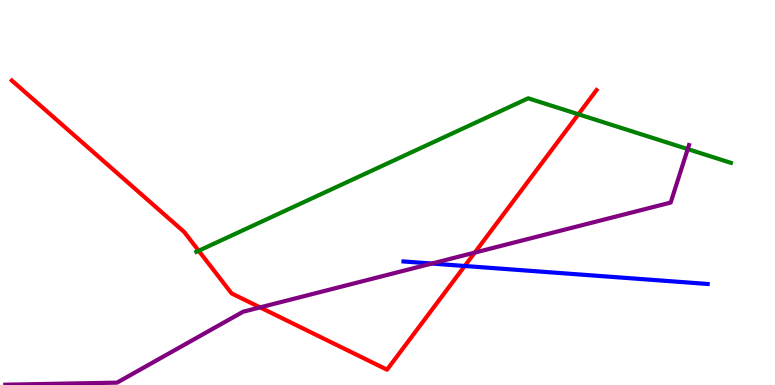[{'lines': ['blue', 'red'], 'intersections': [{'x': 6.0, 'y': 3.09}]}, {'lines': ['green', 'red'], 'intersections': [{'x': 2.56, 'y': 3.49}, {'x': 7.46, 'y': 7.03}]}, {'lines': ['purple', 'red'], 'intersections': [{'x': 3.36, 'y': 2.02}, {'x': 6.13, 'y': 3.44}]}, {'lines': ['blue', 'green'], 'intersections': []}, {'lines': ['blue', 'purple'], 'intersections': [{'x': 5.57, 'y': 3.15}]}, {'lines': ['green', 'purple'], 'intersections': [{'x': 8.87, 'y': 6.13}]}]